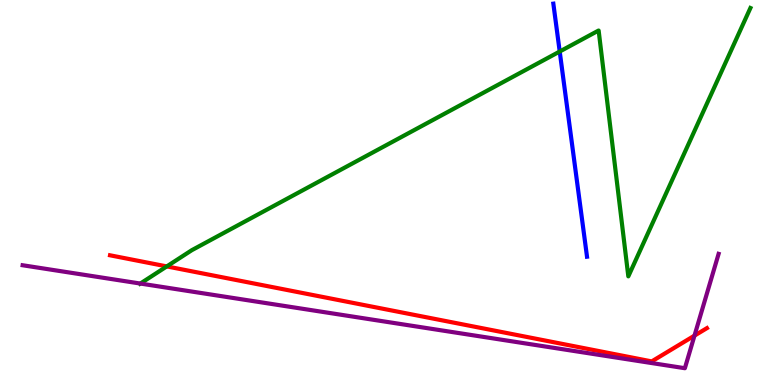[{'lines': ['blue', 'red'], 'intersections': []}, {'lines': ['green', 'red'], 'intersections': [{'x': 2.15, 'y': 3.08}]}, {'lines': ['purple', 'red'], 'intersections': [{'x': 8.96, 'y': 1.28}]}, {'lines': ['blue', 'green'], 'intersections': [{'x': 7.22, 'y': 8.66}]}, {'lines': ['blue', 'purple'], 'intersections': []}, {'lines': ['green', 'purple'], 'intersections': [{'x': 1.81, 'y': 2.64}]}]